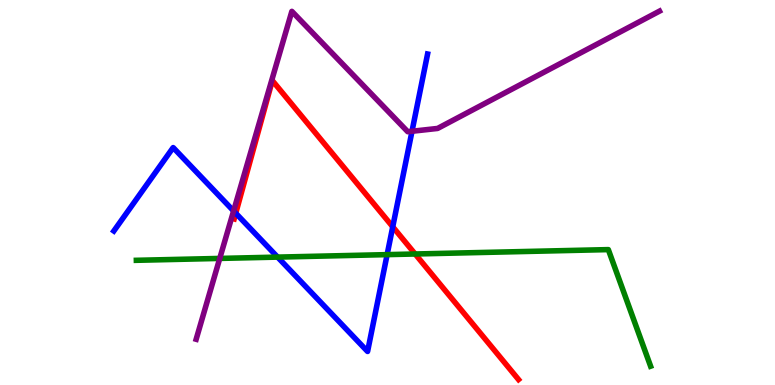[{'lines': ['blue', 'red'], 'intersections': [{'x': 3.04, 'y': 4.46}, {'x': 5.07, 'y': 4.11}]}, {'lines': ['green', 'red'], 'intersections': [{'x': 5.36, 'y': 3.4}]}, {'lines': ['purple', 'red'], 'intersections': []}, {'lines': ['blue', 'green'], 'intersections': [{'x': 3.58, 'y': 3.32}, {'x': 5.0, 'y': 3.39}]}, {'lines': ['blue', 'purple'], 'intersections': [{'x': 3.01, 'y': 4.52}, {'x': 5.32, 'y': 6.59}]}, {'lines': ['green', 'purple'], 'intersections': [{'x': 2.84, 'y': 3.29}]}]